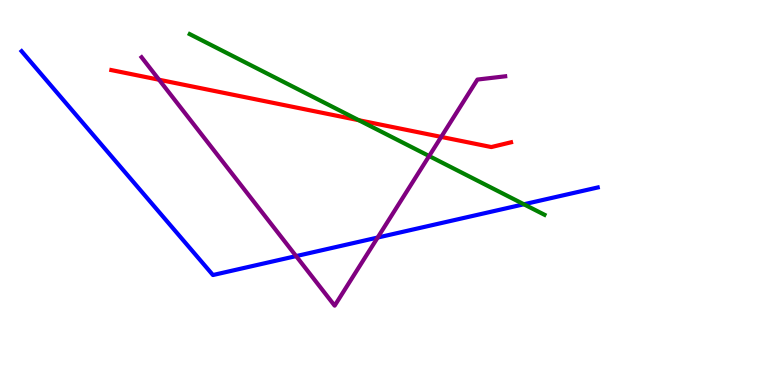[{'lines': ['blue', 'red'], 'intersections': []}, {'lines': ['green', 'red'], 'intersections': [{'x': 4.63, 'y': 6.88}]}, {'lines': ['purple', 'red'], 'intersections': [{'x': 2.05, 'y': 7.93}, {'x': 5.69, 'y': 6.44}]}, {'lines': ['blue', 'green'], 'intersections': [{'x': 6.76, 'y': 4.69}]}, {'lines': ['blue', 'purple'], 'intersections': [{'x': 3.82, 'y': 3.35}, {'x': 4.87, 'y': 3.83}]}, {'lines': ['green', 'purple'], 'intersections': [{'x': 5.54, 'y': 5.95}]}]